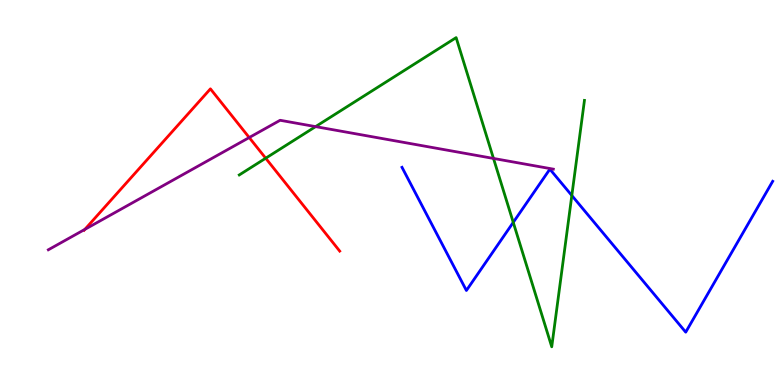[{'lines': ['blue', 'red'], 'intersections': []}, {'lines': ['green', 'red'], 'intersections': [{'x': 3.43, 'y': 5.89}]}, {'lines': ['purple', 'red'], 'intersections': [{'x': 1.1, 'y': 4.04}, {'x': 3.22, 'y': 6.43}]}, {'lines': ['blue', 'green'], 'intersections': [{'x': 6.62, 'y': 4.22}, {'x': 7.38, 'y': 4.92}]}, {'lines': ['blue', 'purple'], 'intersections': []}, {'lines': ['green', 'purple'], 'intersections': [{'x': 4.07, 'y': 6.71}, {'x': 6.37, 'y': 5.88}]}]